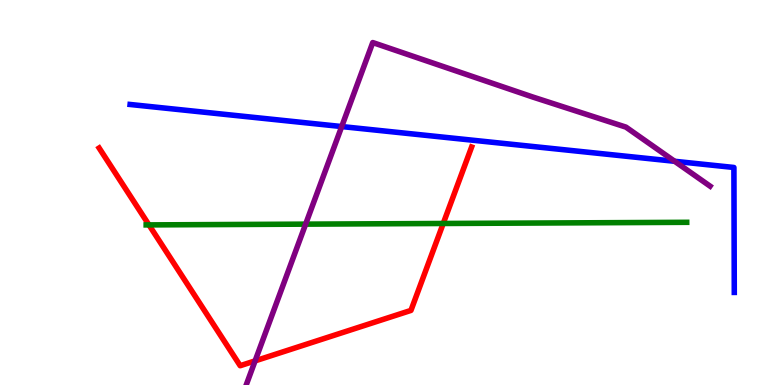[{'lines': ['blue', 'red'], 'intersections': []}, {'lines': ['green', 'red'], 'intersections': [{'x': 1.92, 'y': 4.16}, {'x': 5.72, 'y': 4.2}]}, {'lines': ['purple', 'red'], 'intersections': [{'x': 3.29, 'y': 0.627}]}, {'lines': ['blue', 'green'], 'intersections': []}, {'lines': ['blue', 'purple'], 'intersections': [{'x': 4.41, 'y': 6.71}, {'x': 8.71, 'y': 5.81}]}, {'lines': ['green', 'purple'], 'intersections': [{'x': 3.94, 'y': 4.18}]}]